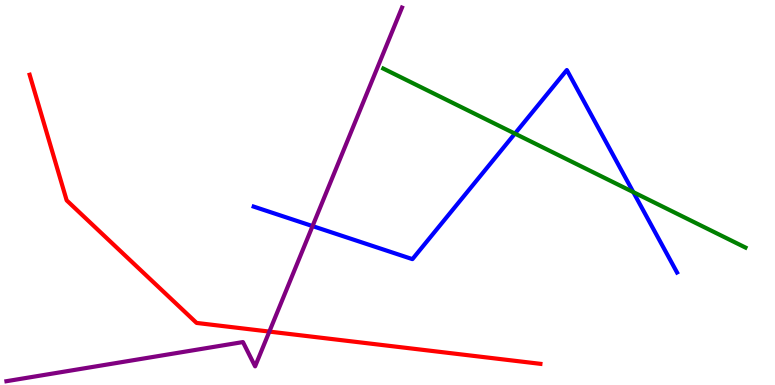[{'lines': ['blue', 'red'], 'intersections': []}, {'lines': ['green', 'red'], 'intersections': []}, {'lines': ['purple', 'red'], 'intersections': [{'x': 3.48, 'y': 1.39}]}, {'lines': ['blue', 'green'], 'intersections': [{'x': 6.64, 'y': 6.53}, {'x': 8.17, 'y': 5.01}]}, {'lines': ['blue', 'purple'], 'intersections': [{'x': 4.03, 'y': 4.13}]}, {'lines': ['green', 'purple'], 'intersections': []}]